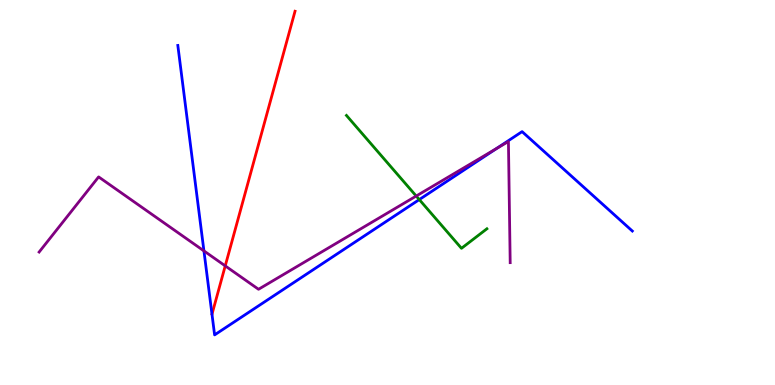[{'lines': ['blue', 'red'], 'intersections': []}, {'lines': ['green', 'red'], 'intersections': []}, {'lines': ['purple', 'red'], 'intersections': [{'x': 2.91, 'y': 3.09}]}, {'lines': ['blue', 'green'], 'intersections': [{'x': 5.41, 'y': 4.82}]}, {'lines': ['blue', 'purple'], 'intersections': [{'x': 2.63, 'y': 3.48}, {'x': 6.41, 'y': 6.14}]}, {'lines': ['green', 'purple'], 'intersections': [{'x': 5.37, 'y': 4.91}]}]